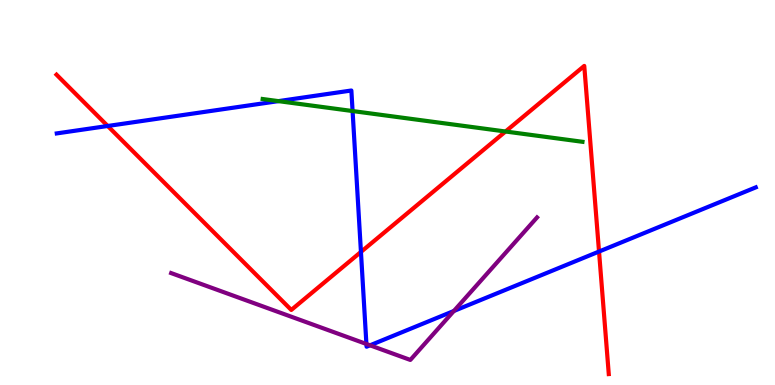[{'lines': ['blue', 'red'], 'intersections': [{'x': 1.39, 'y': 6.73}, {'x': 4.66, 'y': 3.46}, {'x': 7.73, 'y': 3.47}]}, {'lines': ['green', 'red'], 'intersections': [{'x': 6.52, 'y': 6.58}]}, {'lines': ['purple', 'red'], 'intersections': []}, {'lines': ['blue', 'green'], 'intersections': [{'x': 3.59, 'y': 7.37}, {'x': 4.55, 'y': 7.12}]}, {'lines': ['blue', 'purple'], 'intersections': [{'x': 4.73, 'y': 1.07}, {'x': 4.77, 'y': 1.03}, {'x': 5.86, 'y': 1.92}]}, {'lines': ['green', 'purple'], 'intersections': []}]